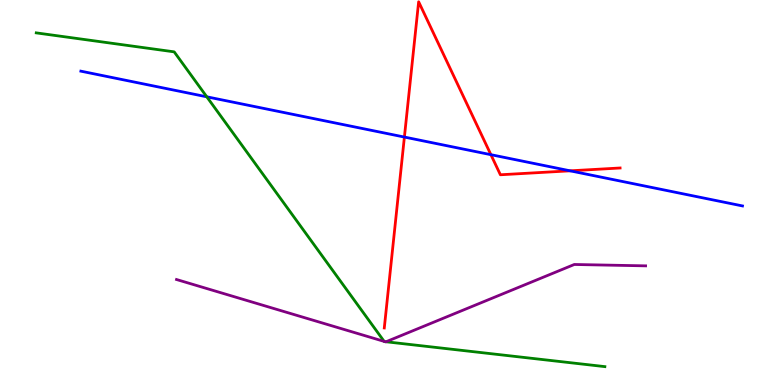[{'lines': ['blue', 'red'], 'intersections': [{'x': 5.22, 'y': 6.44}, {'x': 6.33, 'y': 5.98}, {'x': 7.36, 'y': 5.56}]}, {'lines': ['green', 'red'], 'intersections': []}, {'lines': ['purple', 'red'], 'intersections': []}, {'lines': ['blue', 'green'], 'intersections': [{'x': 2.67, 'y': 7.49}]}, {'lines': ['blue', 'purple'], 'intersections': []}, {'lines': ['green', 'purple'], 'intersections': [{'x': 4.96, 'y': 1.13}, {'x': 4.97, 'y': 1.13}, {'x': 4.98, 'y': 1.12}]}]